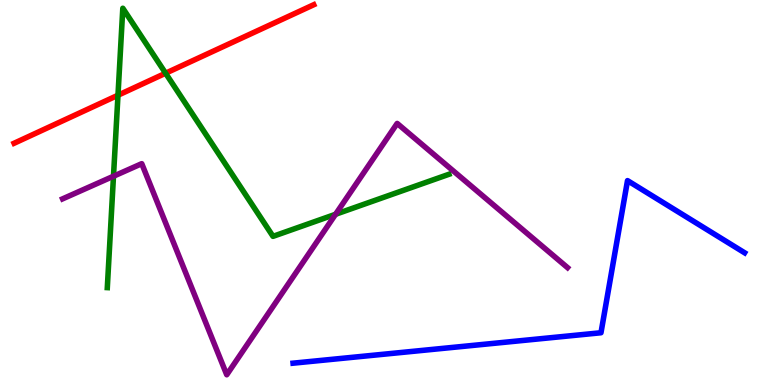[{'lines': ['blue', 'red'], 'intersections': []}, {'lines': ['green', 'red'], 'intersections': [{'x': 1.52, 'y': 7.53}, {'x': 2.14, 'y': 8.1}]}, {'lines': ['purple', 'red'], 'intersections': []}, {'lines': ['blue', 'green'], 'intersections': []}, {'lines': ['blue', 'purple'], 'intersections': []}, {'lines': ['green', 'purple'], 'intersections': [{'x': 1.46, 'y': 5.42}, {'x': 4.33, 'y': 4.43}]}]